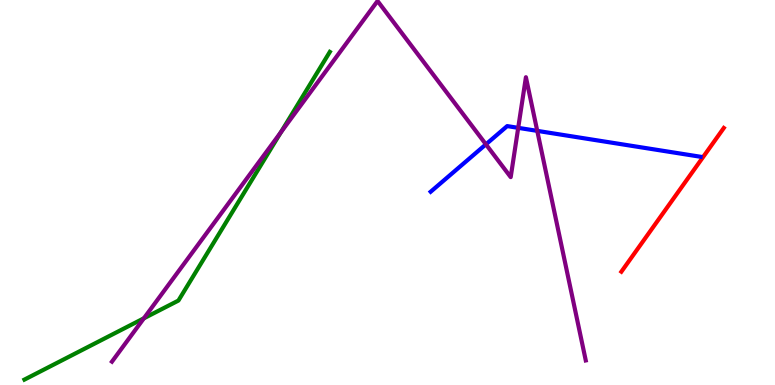[{'lines': ['blue', 'red'], 'intersections': []}, {'lines': ['green', 'red'], 'intersections': []}, {'lines': ['purple', 'red'], 'intersections': []}, {'lines': ['blue', 'green'], 'intersections': []}, {'lines': ['blue', 'purple'], 'intersections': [{'x': 6.27, 'y': 6.25}, {'x': 6.69, 'y': 6.68}, {'x': 6.93, 'y': 6.6}]}, {'lines': ['green', 'purple'], 'intersections': [{'x': 1.86, 'y': 1.73}, {'x': 3.62, 'y': 6.57}]}]